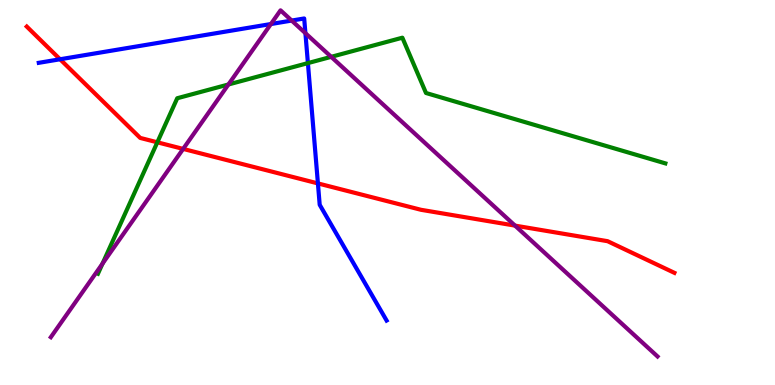[{'lines': ['blue', 'red'], 'intersections': [{'x': 0.775, 'y': 8.46}, {'x': 4.1, 'y': 5.24}]}, {'lines': ['green', 'red'], 'intersections': [{'x': 2.03, 'y': 6.3}]}, {'lines': ['purple', 'red'], 'intersections': [{'x': 2.36, 'y': 6.13}, {'x': 6.65, 'y': 4.14}]}, {'lines': ['blue', 'green'], 'intersections': [{'x': 3.97, 'y': 8.36}]}, {'lines': ['blue', 'purple'], 'intersections': [{'x': 3.5, 'y': 9.38}, {'x': 3.76, 'y': 9.47}, {'x': 3.94, 'y': 9.14}]}, {'lines': ['green', 'purple'], 'intersections': [{'x': 1.32, 'y': 3.15}, {'x': 2.95, 'y': 7.81}, {'x': 4.27, 'y': 8.52}]}]